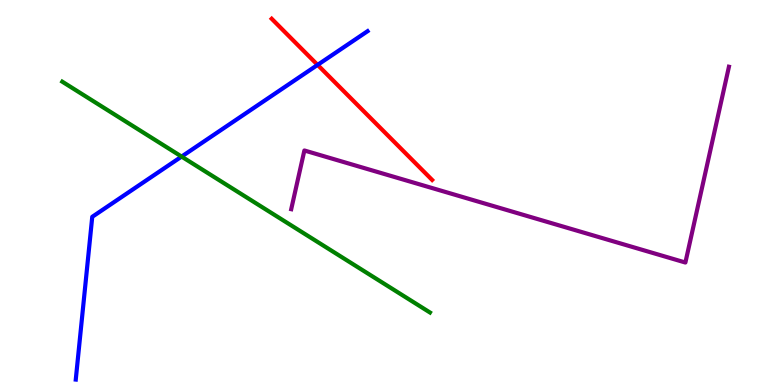[{'lines': ['blue', 'red'], 'intersections': [{'x': 4.1, 'y': 8.31}]}, {'lines': ['green', 'red'], 'intersections': []}, {'lines': ['purple', 'red'], 'intersections': []}, {'lines': ['blue', 'green'], 'intersections': [{'x': 2.34, 'y': 5.93}]}, {'lines': ['blue', 'purple'], 'intersections': []}, {'lines': ['green', 'purple'], 'intersections': []}]